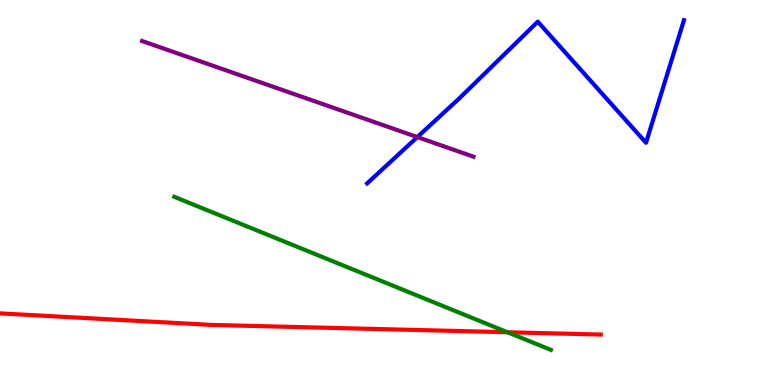[{'lines': ['blue', 'red'], 'intersections': []}, {'lines': ['green', 'red'], 'intersections': [{'x': 6.55, 'y': 1.37}]}, {'lines': ['purple', 'red'], 'intersections': []}, {'lines': ['blue', 'green'], 'intersections': []}, {'lines': ['blue', 'purple'], 'intersections': [{'x': 5.38, 'y': 6.44}]}, {'lines': ['green', 'purple'], 'intersections': []}]